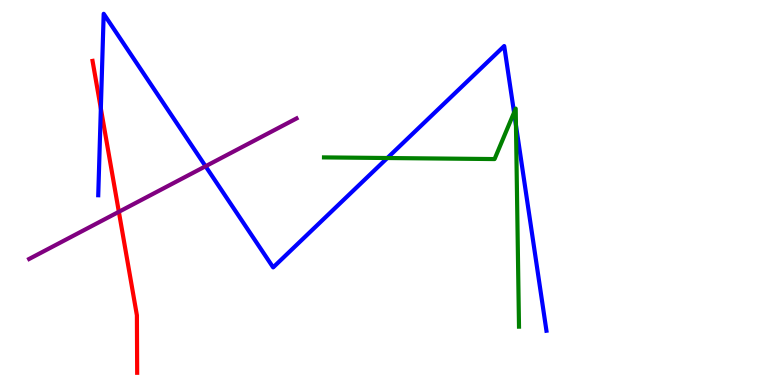[{'lines': ['blue', 'red'], 'intersections': [{'x': 1.3, 'y': 7.18}]}, {'lines': ['green', 'red'], 'intersections': []}, {'lines': ['purple', 'red'], 'intersections': [{'x': 1.53, 'y': 4.5}]}, {'lines': ['blue', 'green'], 'intersections': [{'x': 5.0, 'y': 5.9}, {'x': 6.63, 'y': 7.08}, {'x': 6.66, 'y': 6.75}]}, {'lines': ['blue', 'purple'], 'intersections': [{'x': 2.65, 'y': 5.68}]}, {'lines': ['green', 'purple'], 'intersections': []}]